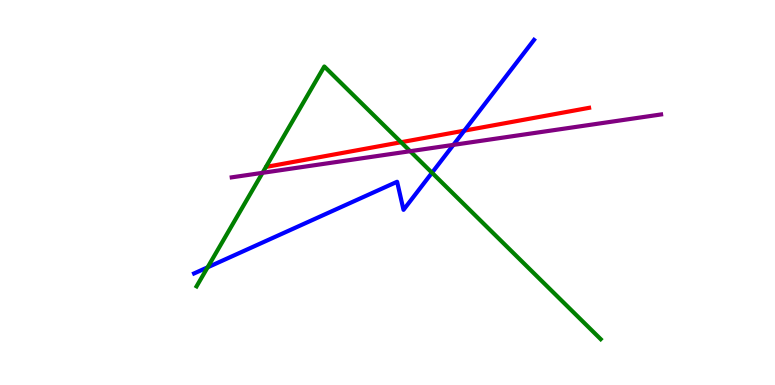[{'lines': ['blue', 'red'], 'intersections': [{'x': 5.99, 'y': 6.61}]}, {'lines': ['green', 'red'], 'intersections': [{'x': 5.18, 'y': 6.31}]}, {'lines': ['purple', 'red'], 'intersections': []}, {'lines': ['blue', 'green'], 'intersections': [{'x': 2.68, 'y': 3.06}, {'x': 5.57, 'y': 5.51}]}, {'lines': ['blue', 'purple'], 'intersections': [{'x': 5.85, 'y': 6.24}]}, {'lines': ['green', 'purple'], 'intersections': [{'x': 3.39, 'y': 5.51}, {'x': 5.29, 'y': 6.07}]}]